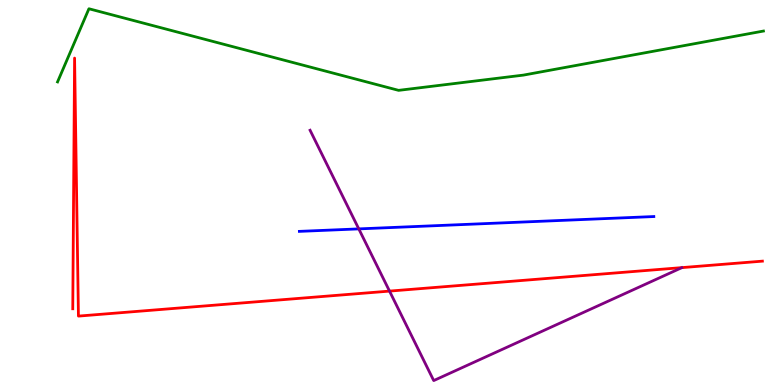[{'lines': ['blue', 'red'], 'intersections': []}, {'lines': ['green', 'red'], 'intersections': []}, {'lines': ['purple', 'red'], 'intersections': [{'x': 5.03, 'y': 2.44}]}, {'lines': ['blue', 'green'], 'intersections': []}, {'lines': ['blue', 'purple'], 'intersections': [{'x': 4.63, 'y': 4.05}]}, {'lines': ['green', 'purple'], 'intersections': []}]